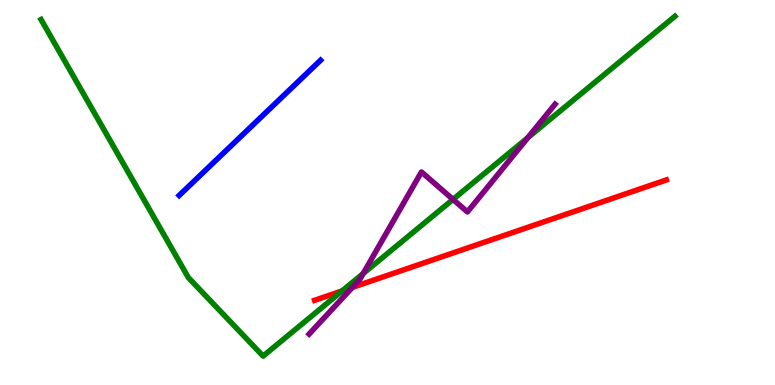[{'lines': ['blue', 'red'], 'intersections': []}, {'lines': ['green', 'red'], 'intersections': [{'x': 4.41, 'y': 2.44}]}, {'lines': ['purple', 'red'], 'intersections': [{'x': 4.55, 'y': 2.54}]}, {'lines': ['blue', 'green'], 'intersections': []}, {'lines': ['blue', 'purple'], 'intersections': []}, {'lines': ['green', 'purple'], 'intersections': [{'x': 4.69, 'y': 2.9}, {'x': 5.85, 'y': 4.82}, {'x': 6.81, 'y': 6.42}]}]